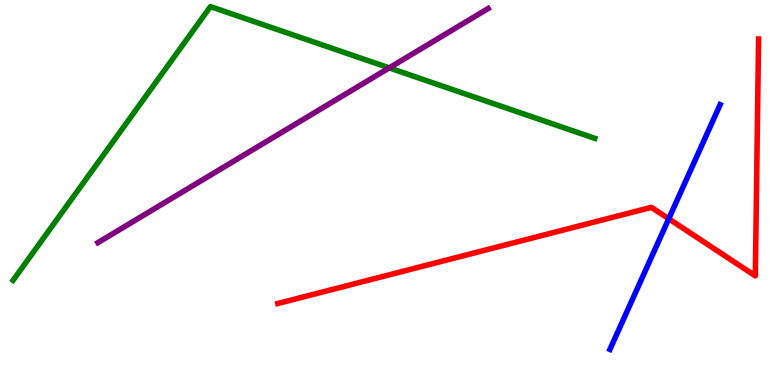[{'lines': ['blue', 'red'], 'intersections': [{'x': 8.63, 'y': 4.32}]}, {'lines': ['green', 'red'], 'intersections': []}, {'lines': ['purple', 'red'], 'intersections': []}, {'lines': ['blue', 'green'], 'intersections': []}, {'lines': ['blue', 'purple'], 'intersections': []}, {'lines': ['green', 'purple'], 'intersections': [{'x': 5.02, 'y': 8.24}]}]